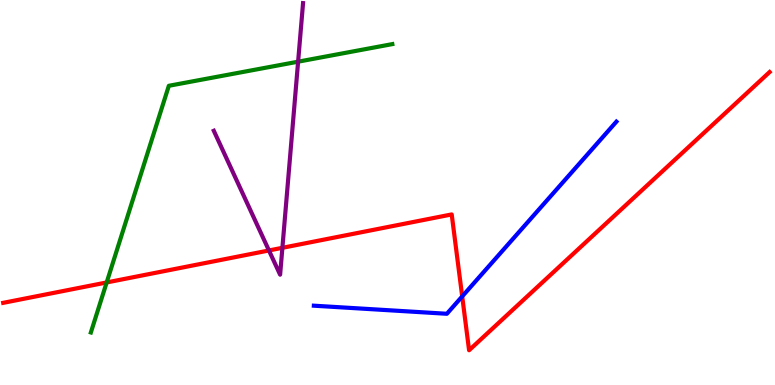[{'lines': ['blue', 'red'], 'intersections': [{'x': 5.96, 'y': 2.3}]}, {'lines': ['green', 'red'], 'intersections': [{'x': 1.38, 'y': 2.66}]}, {'lines': ['purple', 'red'], 'intersections': [{'x': 3.47, 'y': 3.49}, {'x': 3.64, 'y': 3.56}]}, {'lines': ['blue', 'green'], 'intersections': []}, {'lines': ['blue', 'purple'], 'intersections': []}, {'lines': ['green', 'purple'], 'intersections': [{'x': 3.85, 'y': 8.4}]}]